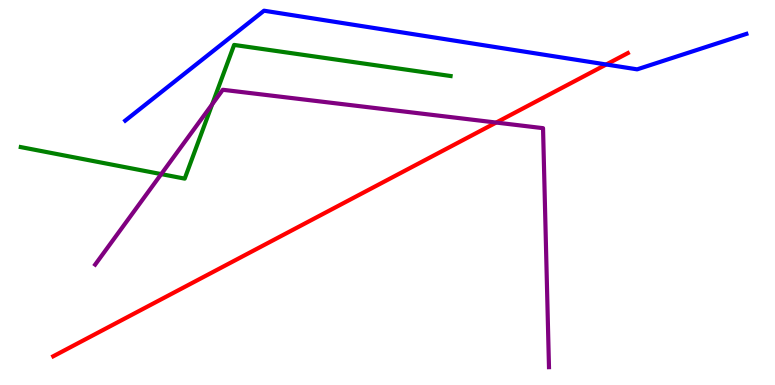[{'lines': ['blue', 'red'], 'intersections': [{'x': 7.82, 'y': 8.32}]}, {'lines': ['green', 'red'], 'intersections': []}, {'lines': ['purple', 'red'], 'intersections': [{'x': 6.4, 'y': 6.82}]}, {'lines': ['blue', 'green'], 'intersections': []}, {'lines': ['blue', 'purple'], 'intersections': []}, {'lines': ['green', 'purple'], 'intersections': [{'x': 2.08, 'y': 5.48}, {'x': 2.74, 'y': 7.29}]}]